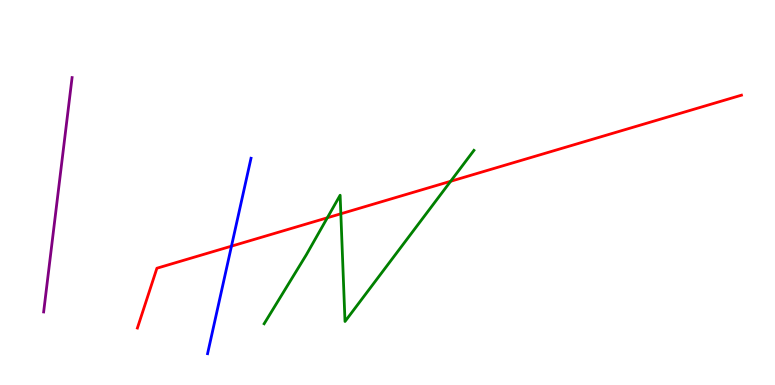[{'lines': ['blue', 'red'], 'intersections': [{'x': 2.99, 'y': 3.61}]}, {'lines': ['green', 'red'], 'intersections': [{'x': 4.22, 'y': 4.34}, {'x': 4.4, 'y': 4.45}, {'x': 5.81, 'y': 5.29}]}, {'lines': ['purple', 'red'], 'intersections': []}, {'lines': ['blue', 'green'], 'intersections': []}, {'lines': ['blue', 'purple'], 'intersections': []}, {'lines': ['green', 'purple'], 'intersections': []}]